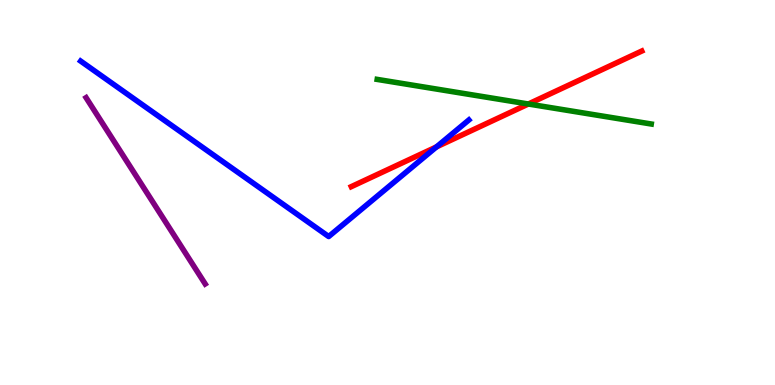[{'lines': ['blue', 'red'], 'intersections': [{'x': 5.63, 'y': 6.18}]}, {'lines': ['green', 'red'], 'intersections': [{'x': 6.82, 'y': 7.3}]}, {'lines': ['purple', 'red'], 'intersections': []}, {'lines': ['blue', 'green'], 'intersections': []}, {'lines': ['blue', 'purple'], 'intersections': []}, {'lines': ['green', 'purple'], 'intersections': []}]